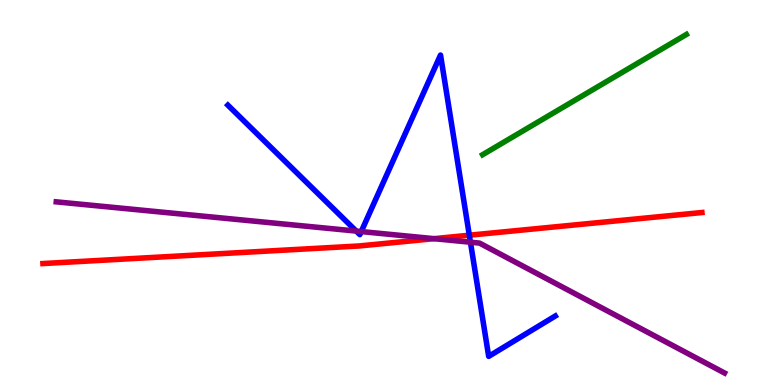[{'lines': ['blue', 'red'], 'intersections': [{'x': 6.06, 'y': 3.89}]}, {'lines': ['green', 'red'], 'intersections': []}, {'lines': ['purple', 'red'], 'intersections': [{'x': 5.6, 'y': 3.8}]}, {'lines': ['blue', 'green'], 'intersections': []}, {'lines': ['blue', 'purple'], 'intersections': [{'x': 4.6, 'y': 4.0}, {'x': 4.66, 'y': 3.99}, {'x': 6.07, 'y': 3.71}]}, {'lines': ['green', 'purple'], 'intersections': []}]